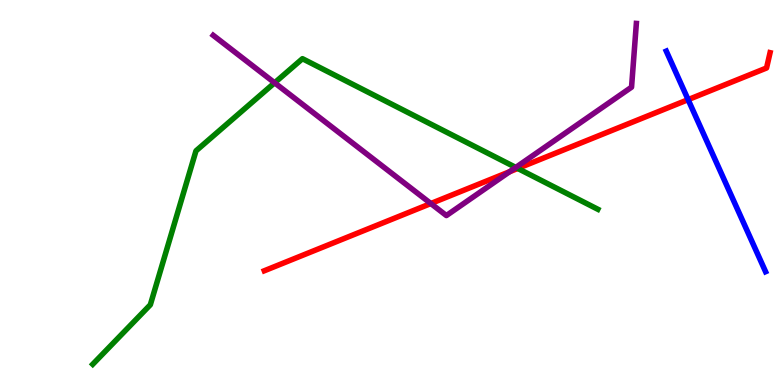[{'lines': ['blue', 'red'], 'intersections': [{'x': 8.88, 'y': 7.41}]}, {'lines': ['green', 'red'], 'intersections': [{'x': 6.68, 'y': 5.62}]}, {'lines': ['purple', 'red'], 'intersections': [{'x': 5.56, 'y': 4.71}, {'x': 6.57, 'y': 5.54}]}, {'lines': ['blue', 'green'], 'intersections': []}, {'lines': ['blue', 'purple'], 'intersections': []}, {'lines': ['green', 'purple'], 'intersections': [{'x': 3.54, 'y': 7.85}, {'x': 6.66, 'y': 5.65}]}]